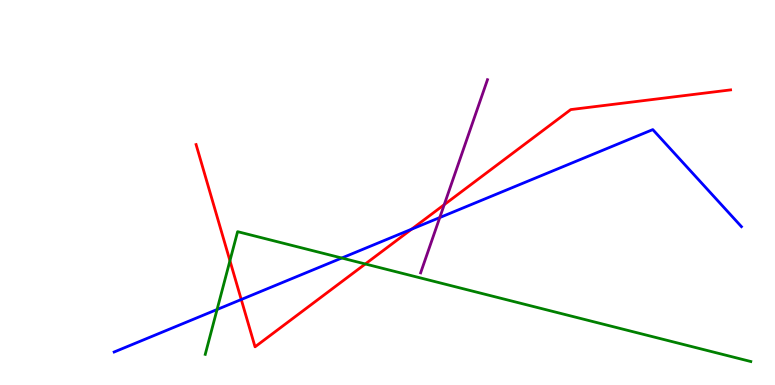[{'lines': ['blue', 'red'], 'intersections': [{'x': 3.11, 'y': 2.22}, {'x': 5.31, 'y': 4.05}]}, {'lines': ['green', 'red'], 'intersections': [{'x': 2.97, 'y': 3.23}, {'x': 4.71, 'y': 3.14}]}, {'lines': ['purple', 'red'], 'intersections': [{'x': 5.73, 'y': 4.68}]}, {'lines': ['blue', 'green'], 'intersections': [{'x': 2.8, 'y': 1.96}, {'x': 4.41, 'y': 3.3}]}, {'lines': ['blue', 'purple'], 'intersections': [{'x': 5.67, 'y': 4.35}]}, {'lines': ['green', 'purple'], 'intersections': []}]